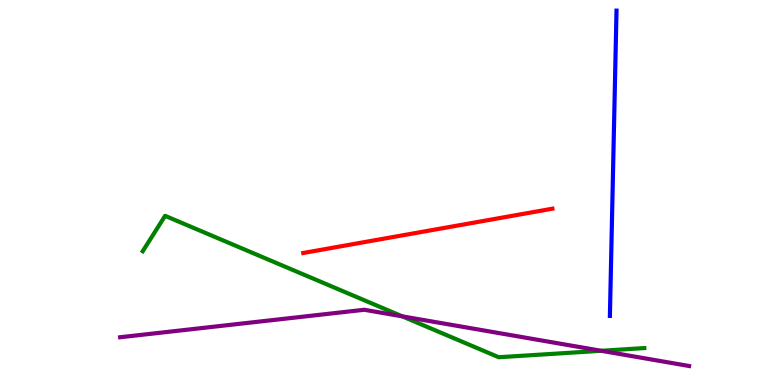[{'lines': ['blue', 'red'], 'intersections': []}, {'lines': ['green', 'red'], 'intersections': []}, {'lines': ['purple', 'red'], 'intersections': []}, {'lines': ['blue', 'green'], 'intersections': []}, {'lines': ['blue', 'purple'], 'intersections': []}, {'lines': ['green', 'purple'], 'intersections': [{'x': 5.19, 'y': 1.78}, {'x': 7.76, 'y': 0.889}]}]